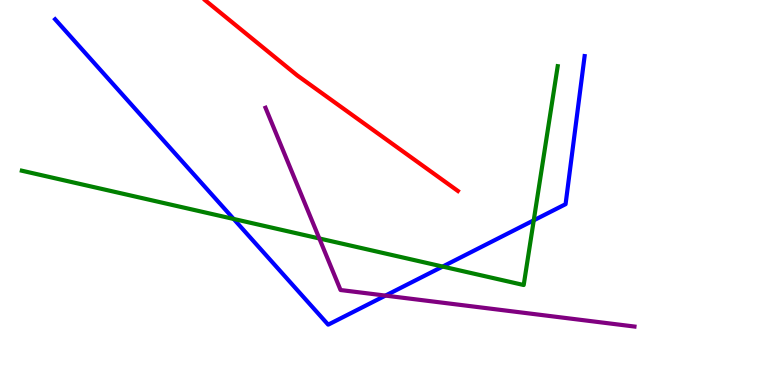[{'lines': ['blue', 'red'], 'intersections': []}, {'lines': ['green', 'red'], 'intersections': []}, {'lines': ['purple', 'red'], 'intersections': []}, {'lines': ['blue', 'green'], 'intersections': [{'x': 3.01, 'y': 4.31}, {'x': 5.71, 'y': 3.08}, {'x': 6.89, 'y': 4.28}]}, {'lines': ['blue', 'purple'], 'intersections': [{'x': 4.97, 'y': 2.32}]}, {'lines': ['green', 'purple'], 'intersections': [{'x': 4.12, 'y': 3.81}]}]